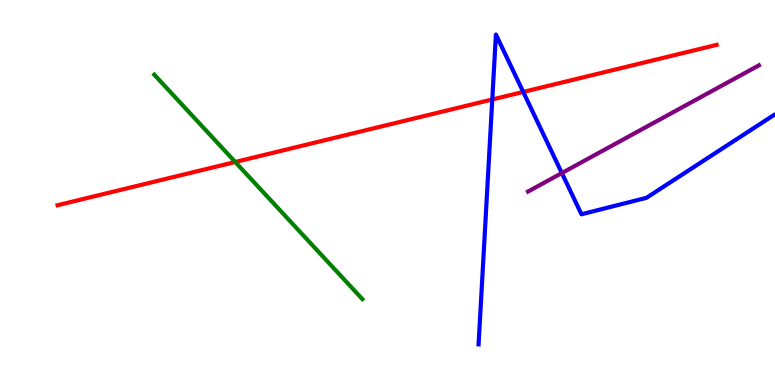[{'lines': ['blue', 'red'], 'intersections': [{'x': 6.35, 'y': 7.42}, {'x': 6.75, 'y': 7.61}]}, {'lines': ['green', 'red'], 'intersections': [{'x': 3.04, 'y': 5.79}]}, {'lines': ['purple', 'red'], 'intersections': []}, {'lines': ['blue', 'green'], 'intersections': []}, {'lines': ['blue', 'purple'], 'intersections': [{'x': 7.25, 'y': 5.51}]}, {'lines': ['green', 'purple'], 'intersections': []}]